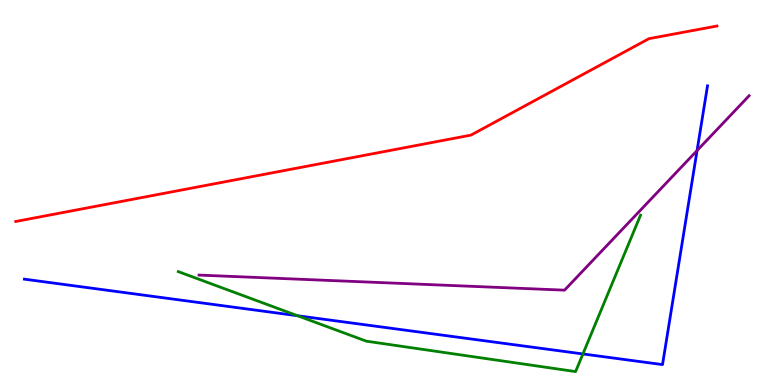[{'lines': ['blue', 'red'], 'intersections': []}, {'lines': ['green', 'red'], 'intersections': []}, {'lines': ['purple', 'red'], 'intersections': []}, {'lines': ['blue', 'green'], 'intersections': [{'x': 3.84, 'y': 1.8}, {'x': 7.52, 'y': 0.807}]}, {'lines': ['blue', 'purple'], 'intersections': [{'x': 8.99, 'y': 6.09}]}, {'lines': ['green', 'purple'], 'intersections': []}]